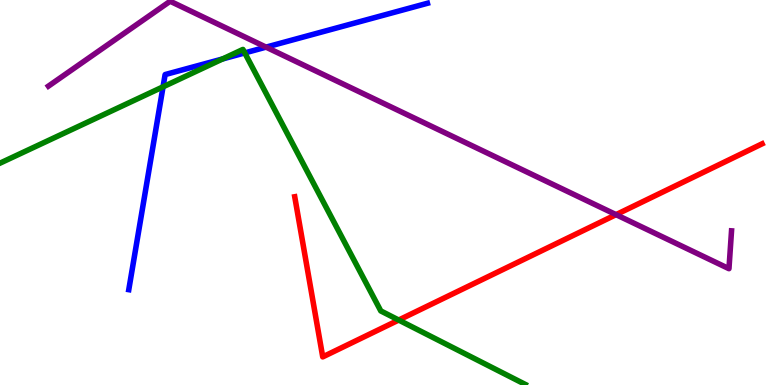[{'lines': ['blue', 'red'], 'intersections': []}, {'lines': ['green', 'red'], 'intersections': [{'x': 5.14, 'y': 1.69}]}, {'lines': ['purple', 'red'], 'intersections': [{'x': 7.95, 'y': 4.42}]}, {'lines': ['blue', 'green'], 'intersections': [{'x': 2.1, 'y': 7.74}, {'x': 2.87, 'y': 8.47}, {'x': 3.16, 'y': 8.63}]}, {'lines': ['blue', 'purple'], 'intersections': [{'x': 3.43, 'y': 8.78}]}, {'lines': ['green', 'purple'], 'intersections': []}]